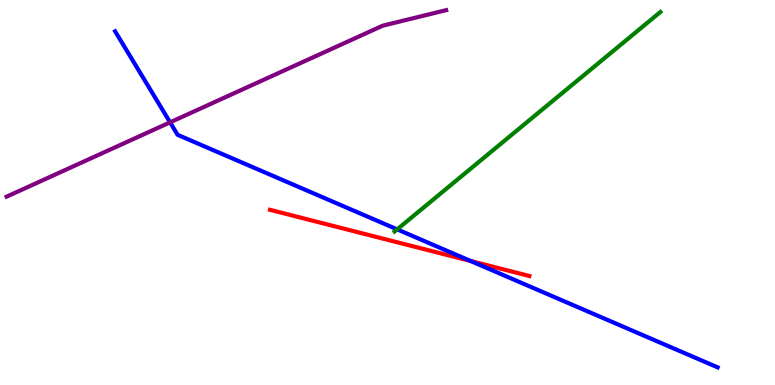[{'lines': ['blue', 'red'], 'intersections': [{'x': 6.07, 'y': 3.22}]}, {'lines': ['green', 'red'], 'intersections': []}, {'lines': ['purple', 'red'], 'intersections': []}, {'lines': ['blue', 'green'], 'intersections': [{'x': 5.12, 'y': 4.04}]}, {'lines': ['blue', 'purple'], 'intersections': [{'x': 2.19, 'y': 6.82}]}, {'lines': ['green', 'purple'], 'intersections': []}]